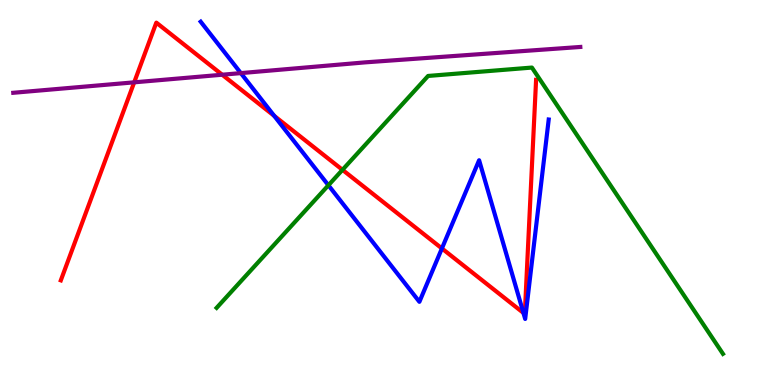[{'lines': ['blue', 'red'], 'intersections': [{'x': 3.54, 'y': 6.99}, {'x': 5.7, 'y': 3.55}, {'x': 6.75, 'y': 1.87}]}, {'lines': ['green', 'red'], 'intersections': [{'x': 4.42, 'y': 5.59}]}, {'lines': ['purple', 'red'], 'intersections': [{'x': 1.73, 'y': 7.86}, {'x': 2.87, 'y': 8.06}]}, {'lines': ['blue', 'green'], 'intersections': [{'x': 4.24, 'y': 5.19}]}, {'lines': ['blue', 'purple'], 'intersections': [{'x': 3.11, 'y': 8.1}]}, {'lines': ['green', 'purple'], 'intersections': []}]